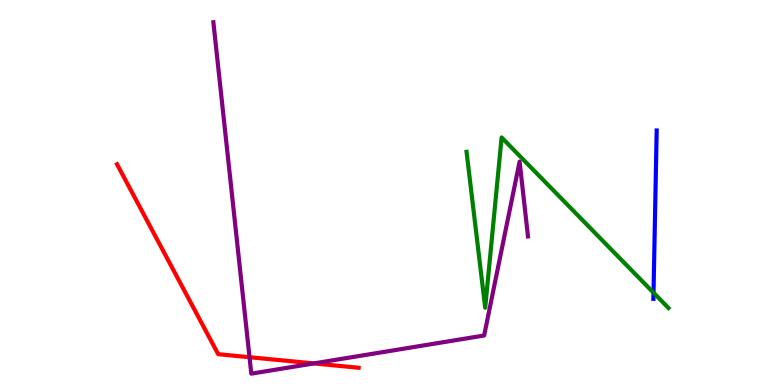[{'lines': ['blue', 'red'], 'intersections': []}, {'lines': ['green', 'red'], 'intersections': []}, {'lines': ['purple', 'red'], 'intersections': [{'x': 3.22, 'y': 0.722}, {'x': 4.05, 'y': 0.56}]}, {'lines': ['blue', 'green'], 'intersections': [{'x': 8.43, 'y': 2.4}]}, {'lines': ['blue', 'purple'], 'intersections': []}, {'lines': ['green', 'purple'], 'intersections': []}]